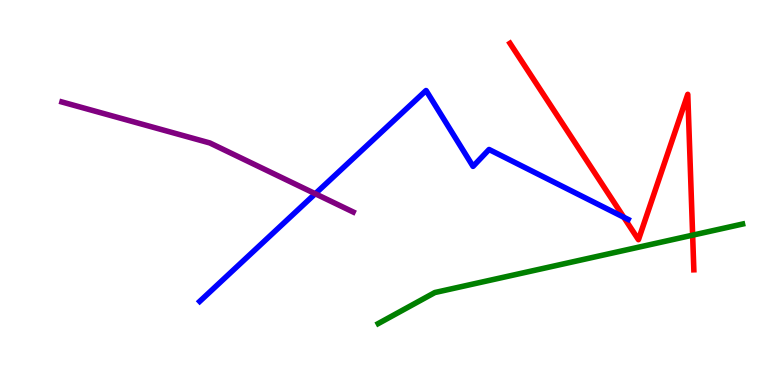[{'lines': ['blue', 'red'], 'intersections': [{'x': 8.05, 'y': 4.36}]}, {'lines': ['green', 'red'], 'intersections': [{'x': 8.94, 'y': 3.89}]}, {'lines': ['purple', 'red'], 'intersections': []}, {'lines': ['blue', 'green'], 'intersections': []}, {'lines': ['blue', 'purple'], 'intersections': [{'x': 4.07, 'y': 4.97}]}, {'lines': ['green', 'purple'], 'intersections': []}]